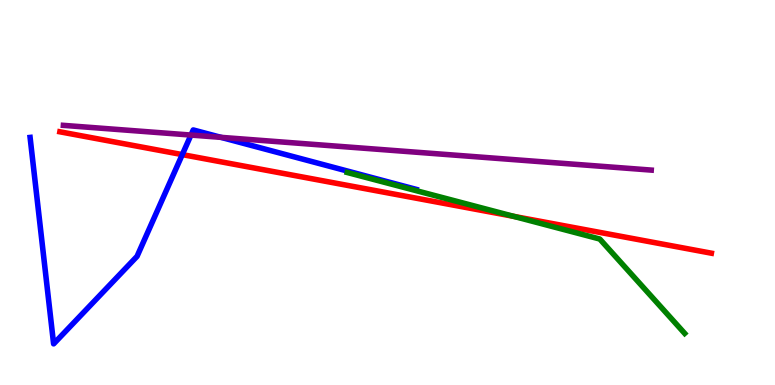[{'lines': ['blue', 'red'], 'intersections': [{'x': 2.35, 'y': 5.98}]}, {'lines': ['green', 'red'], 'intersections': [{'x': 6.63, 'y': 4.38}]}, {'lines': ['purple', 'red'], 'intersections': []}, {'lines': ['blue', 'green'], 'intersections': []}, {'lines': ['blue', 'purple'], 'intersections': [{'x': 2.46, 'y': 6.49}, {'x': 2.85, 'y': 6.43}]}, {'lines': ['green', 'purple'], 'intersections': []}]